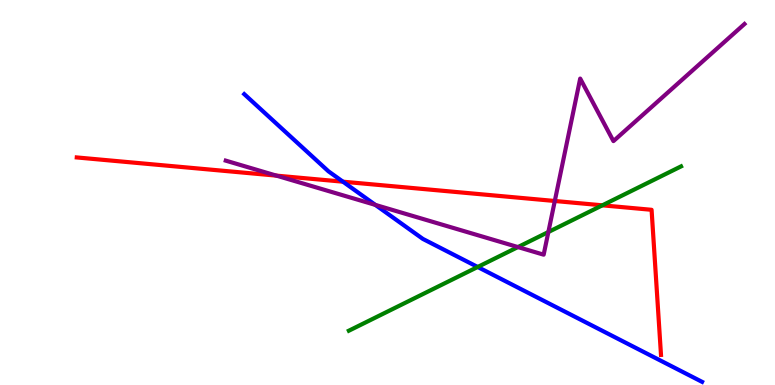[{'lines': ['blue', 'red'], 'intersections': [{'x': 4.43, 'y': 5.28}]}, {'lines': ['green', 'red'], 'intersections': [{'x': 7.77, 'y': 4.67}]}, {'lines': ['purple', 'red'], 'intersections': [{'x': 3.57, 'y': 5.44}, {'x': 7.16, 'y': 4.78}]}, {'lines': ['blue', 'green'], 'intersections': [{'x': 6.16, 'y': 3.07}]}, {'lines': ['blue', 'purple'], 'intersections': [{'x': 4.84, 'y': 4.68}]}, {'lines': ['green', 'purple'], 'intersections': [{'x': 6.68, 'y': 3.58}, {'x': 7.08, 'y': 3.97}]}]